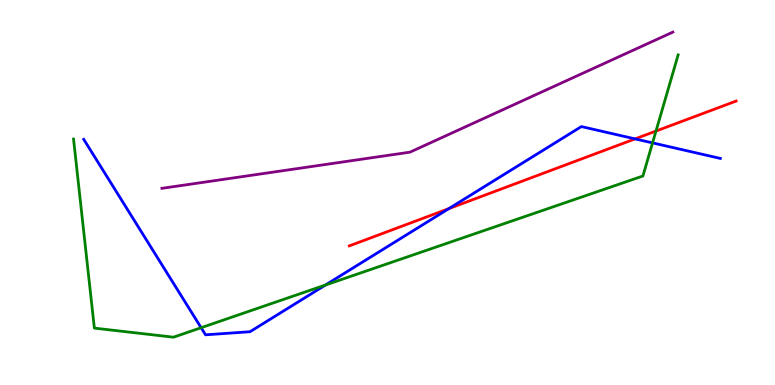[{'lines': ['blue', 'red'], 'intersections': [{'x': 5.79, 'y': 4.58}, {'x': 8.19, 'y': 6.39}]}, {'lines': ['green', 'red'], 'intersections': [{'x': 8.46, 'y': 6.6}]}, {'lines': ['purple', 'red'], 'intersections': []}, {'lines': ['blue', 'green'], 'intersections': [{'x': 2.6, 'y': 1.49}, {'x': 4.2, 'y': 2.6}, {'x': 8.42, 'y': 6.29}]}, {'lines': ['blue', 'purple'], 'intersections': []}, {'lines': ['green', 'purple'], 'intersections': []}]